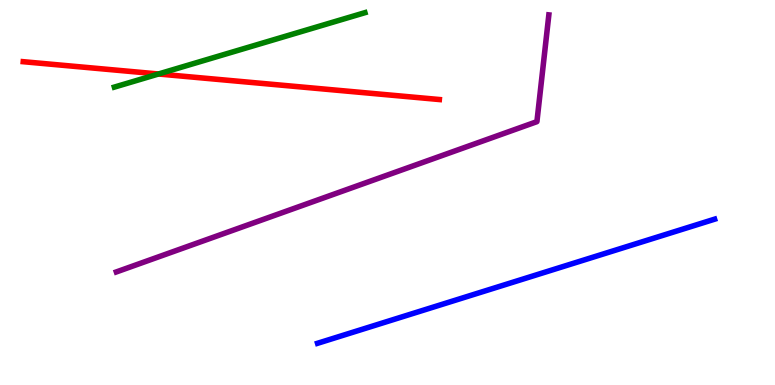[{'lines': ['blue', 'red'], 'intersections': []}, {'lines': ['green', 'red'], 'intersections': [{'x': 2.05, 'y': 8.08}]}, {'lines': ['purple', 'red'], 'intersections': []}, {'lines': ['blue', 'green'], 'intersections': []}, {'lines': ['blue', 'purple'], 'intersections': []}, {'lines': ['green', 'purple'], 'intersections': []}]